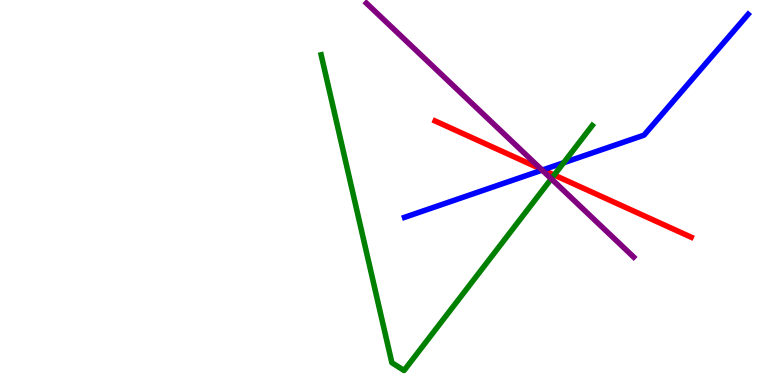[{'lines': ['blue', 'red'], 'intersections': [{'x': 7.0, 'y': 5.59}]}, {'lines': ['green', 'red'], 'intersections': [{'x': 7.15, 'y': 5.45}]}, {'lines': ['purple', 'red'], 'intersections': [{'x': 6.98, 'y': 5.61}]}, {'lines': ['blue', 'green'], 'intersections': [{'x': 7.27, 'y': 5.77}]}, {'lines': ['blue', 'purple'], 'intersections': [{'x': 7.0, 'y': 5.58}]}, {'lines': ['green', 'purple'], 'intersections': [{'x': 7.11, 'y': 5.36}]}]